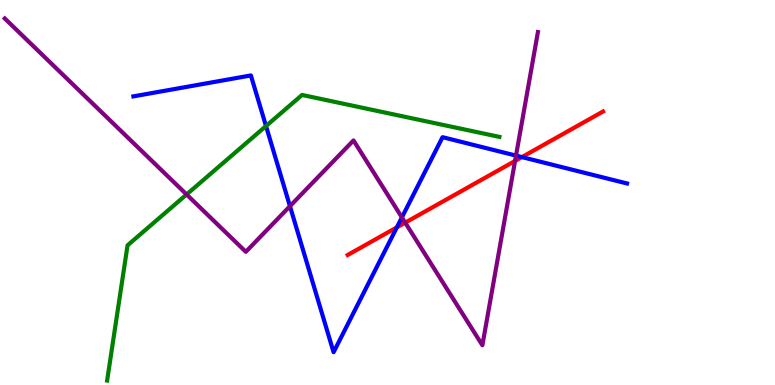[{'lines': ['blue', 'red'], 'intersections': [{'x': 5.12, 'y': 4.09}, {'x': 6.73, 'y': 5.92}]}, {'lines': ['green', 'red'], 'intersections': []}, {'lines': ['purple', 'red'], 'intersections': [{'x': 5.23, 'y': 4.22}, {'x': 6.65, 'y': 5.82}]}, {'lines': ['blue', 'green'], 'intersections': [{'x': 3.43, 'y': 6.73}]}, {'lines': ['blue', 'purple'], 'intersections': [{'x': 3.74, 'y': 4.64}, {'x': 5.19, 'y': 4.35}, {'x': 6.66, 'y': 5.96}]}, {'lines': ['green', 'purple'], 'intersections': [{'x': 2.41, 'y': 4.95}]}]